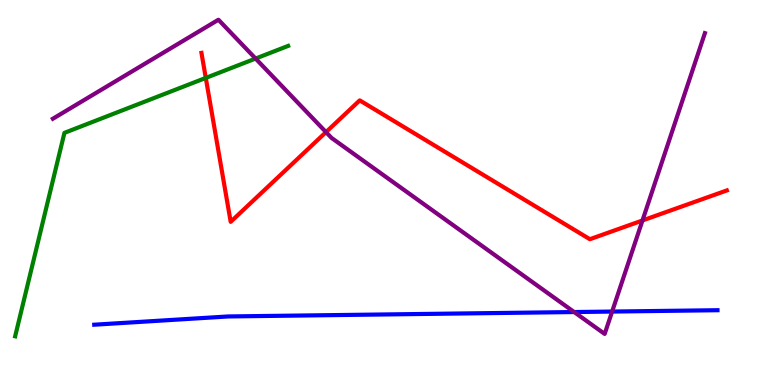[{'lines': ['blue', 'red'], 'intersections': []}, {'lines': ['green', 'red'], 'intersections': [{'x': 2.66, 'y': 7.98}]}, {'lines': ['purple', 'red'], 'intersections': [{'x': 4.21, 'y': 6.57}, {'x': 8.29, 'y': 4.27}]}, {'lines': ['blue', 'green'], 'intersections': []}, {'lines': ['blue', 'purple'], 'intersections': [{'x': 7.41, 'y': 1.9}, {'x': 7.9, 'y': 1.91}]}, {'lines': ['green', 'purple'], 'intersections': [{'x': 3.3, 'y': 8.48}]}]